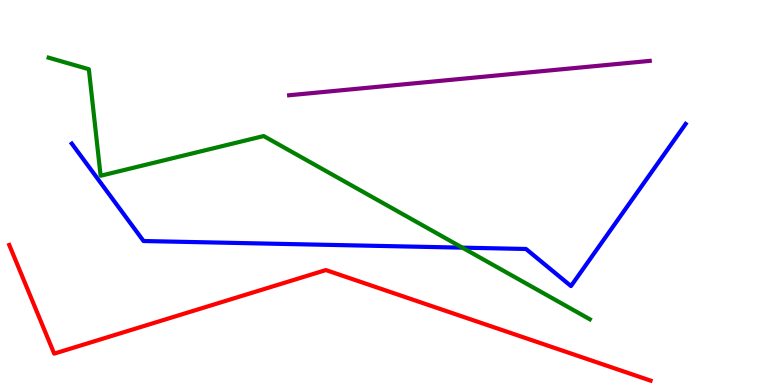[{'lines': ['blue', 'red'], 'intersections': []}, {'lines': ['green', 'red'], 'intersections': []}, {'lines': ['purple', 'red'], 'intersections': []}, {'lines': ['blue', 'green'], 'intersections': [{'x': 5.97, 'y': 3.57}]}, {'lines': ['blue', 'purple'], 'intersections': []}, {'lines': ['green', 'purple'], 'intersections': []}]